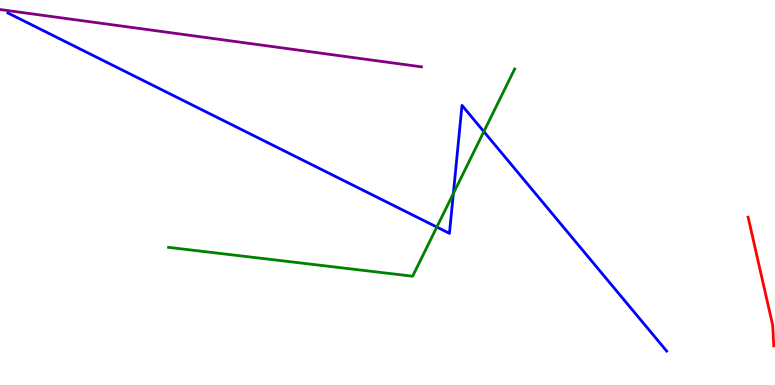[{'lines': ['blue', 'red'], 'intersections': []}, {'lines': ['green', 'red'], 'intersections': []}, {'lines': ['purple', 'red'], 'intersections': []}, {'lines': ['blue', 'green'], 'intersections': [{'x': 5.64, 'y': 4.1}, {'x': 5.85, 'y': 4.97}, {'x': 6.24, 'y': 6.58}]}, {'lines': ['blue', 'purple'], 'intersections': []}, {'lines': ['green', 'purple'], 'intersections': []}]